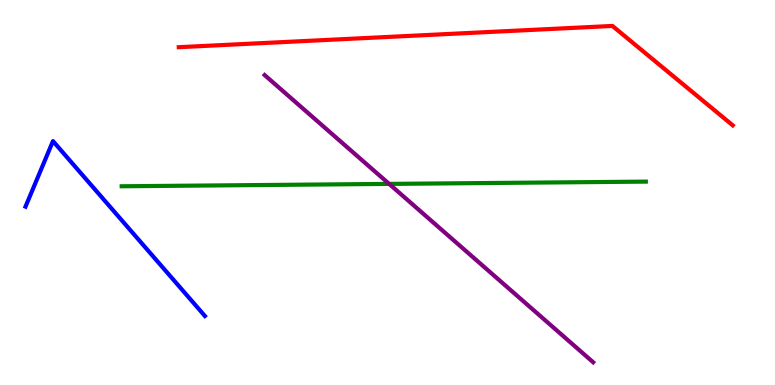[{'lines': ['blue', 'red'], 'intersections': []}, {'lines': ['green', 'red'], 'intersections': []}, {'lines': ['purple', 'red'], 'intersections': []}, {'lines': ['blue', 'green'], 'intersections': []}, {'lines': ['blue', 'purple'], 'intersections': []}, {'lines': ['green', 'purple'], 'intersections': [{'x': 5.02, 'y': 5.22}]}]